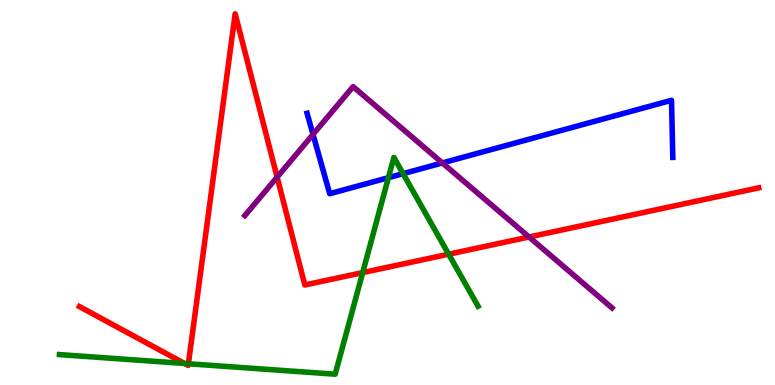[{'lines': ['blue', 'red'], 'intersections': []}, {'lines': ['green', 'red'], 'intersections': [{'x': 2.38, 'y': 0.559}, {'x': 2.43, 'y': 0.552}, {'x': 4.68, 'y': 2.92}, {'x': 5.79, 'y': 3.4}]}, {'lines': ['purple', 'red'], 'intersections': [{'x': 3.58, 'y': 5.4}, {'x': 6.83, 'y': 3.84}]}, {'lines': ['blue', 'green'], 'intersections': [{'x': 5.01, 'y': 5.38}, {'x': 5.2, 'y': 5.49}]}, {'lines': ['blue', 'purple'], 'intersections': [{'x': 4.04, 'y': 6.51}, {'x': 5.71, 'y': 5.77}]}, {'lines': ['green', 'purple'], 'intersections': []}]